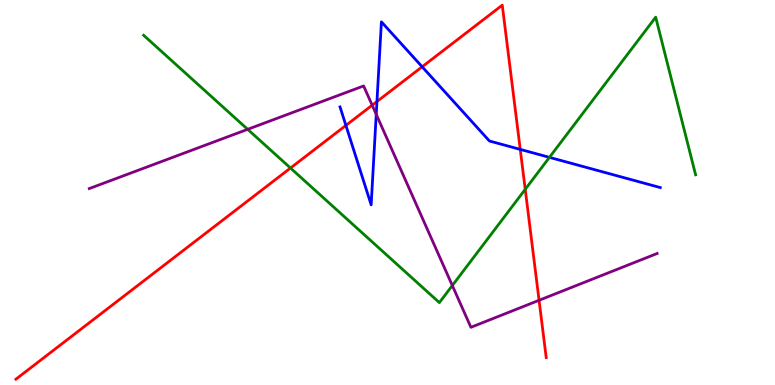[{'lines': ['blue', 'red'], 'intersections': [{'x': 4.46, 'y': 6.74}, {'x': 4.86, 'y': 7.36}, {'x': 5.45, 'y': 8.27}, {'x': 6.71, 'y': 6.12}]}, {'lines': ['green', 'red'], 'intersections': [{'x': 3.75, 'y': 5.64}, {'x': 6.78, 'y': 5.08}]}, {'lines': ['purple', 'red'], 'intersections': [{'x': 4.8, 'y': 7.27}, {'x': 6.96, 'y': 2.2}]}, {'lines': ['blue', 'green'], 'intersections': [{'x': 7.09, 'y': 5.91}]}, {'lines': ['blue', 'purple'], 'intersections': [{'x': 4.85, 'y': 7.03}]}, {'lines': ['green', 'purple'], 'intersections': [{'x': 3.2, 'y': 6.64}, {'x': 5.84, 'y': 2.58}]}]